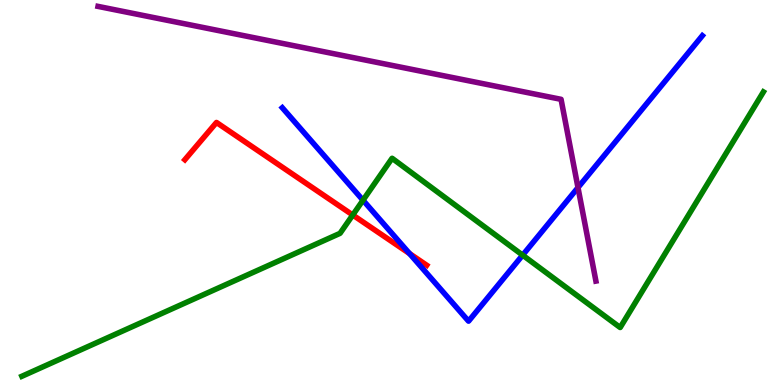[{'lines': ['blue', 'red'], 'intersections': [{'x': 5.28, 'y': 3.41}]}, {'lines': ['green', 'red'], 'intersections': [{'x': 4.55, 'y': 4.42}]}, {'lines': ['purple', 'red'], 'intersections': []}, {'lines': ['blue', 'green'], 'intersections': [{'x': 4.68, 'y': 4.8}, {'x': 6.74, 'y': 3.37}]}, {'lines': ['blue', 'purple'], 'intersections': [{'x': 7.46, 'y': 5.13}]}, {'lines': ['green', 'purple'], 'intersections': []}]